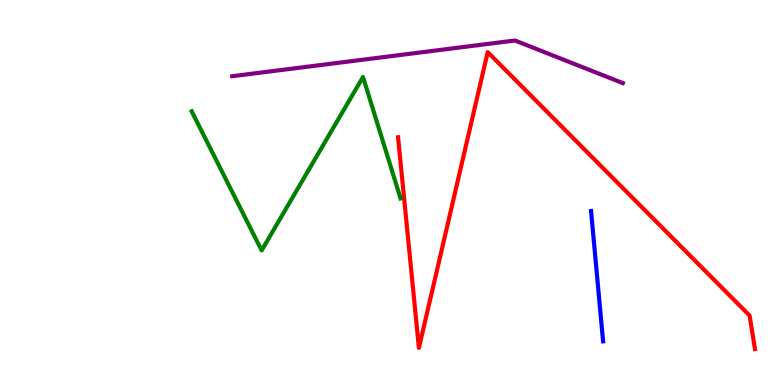[{'lines': ['blue', 'red'], 'intersections': []}, {'lines': ['green', 'red'], 'intersections': []}, {'lines': ['purple', 'red'], 'intersections': []}, {'lines': ['blue', 'green'], 'intersections': []}, {'lines': ['blue', 'purple'], 'intersections': []}, {'lines': ['green', 'purple'], 'intersections': []}]